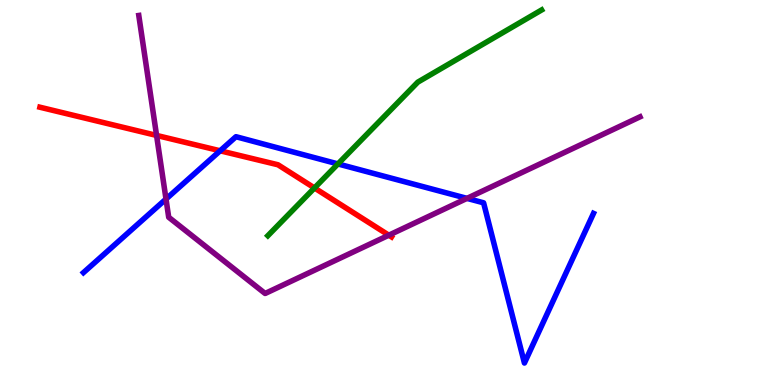[{'lines': ['blue', 'red'], 'intersections': [{'x': 2.84, 'y': 6.08}]}, {'lines': ['green', 'red'], 'intersections': [{'x': 4.06, 'y': 5.12}]}, {'lines': ['purple', 'red'], 'intersections': [{'x': 2.02, 'y': 6.48}, {'x': 5.02, 'y': 3.89}]}, {'lines': ['blue', 'green'], 'intersections': [{'x': 4.36, 'y': 5.74}]}, {'lines': ['blue', 'purple'], 'intersections': [{'x': 2.14, 'y': 4.83}, {'x': 6.03, 'y': 4.85}]}, {'lines': ['green', 'purple'], 'intersections': []}]